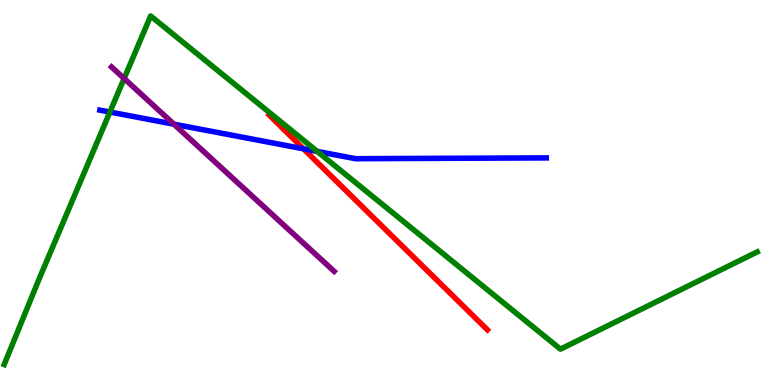[{'lines': ['blue', 'red'], 'intersections': [{'x': 3.92, 'y': 6.13}]}, {'lines': ['green', 'red'], 'intersections': []}, {'lines': ['purple', 'red'], 'intersections': []}, {'lines': ['blue', 'green'], 'intersections': [{'x': 1.42, 'y': 7.09}, {'x': 4.09, 'y': 6.07}]}, {'lines': ['blue', 'purple'], 'intersections': [{'x': 2.24, 'y': 6.77}]}, {'lines': ['green', 'purple'], 'intersections': [{'x': 1.6, 'y': 7.96}]}]